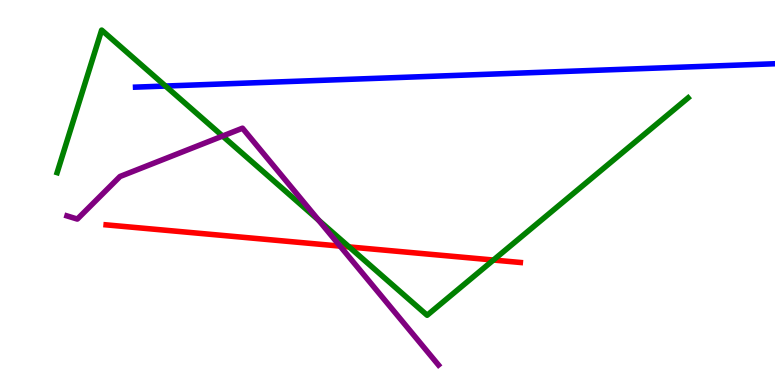[{'lines': ['blue', 'red'], 'intersections': []}, {'lines': ['green', 'red'], 'intersections': [{'x': 4.51, 'y': 3.59}, {'x': 6.37, 'y': 3.25}]}, {'lines': ['purple', 'red'], 'intersections': [{'x': 4.39, 'y': 3.61}]}, {'lines': ['blue', 'green'], 'intersections': [{'x': 2.14, 'y': 7.77}]}, {'lines': ['blue', 'purple'], 'intersections': []}, {'lines': ['green', 'purple'], 'intersections': [{'x': 2.87, 'y': 6.47}, {'x': 4.11, 'y': 4.28}]}]